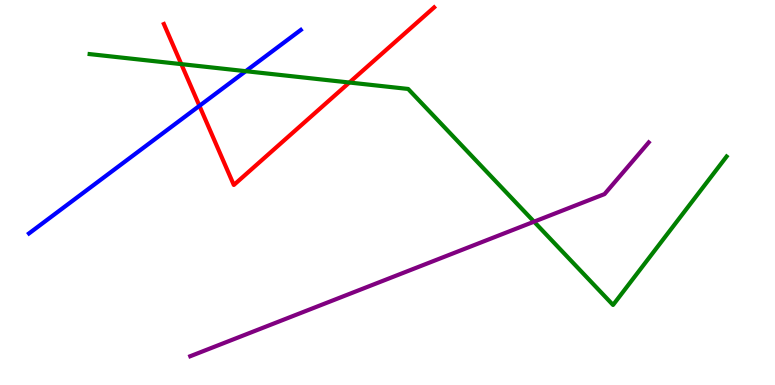[{'lines': ['blue', 'red'], 'intersections': [{'x': 2.57, 'y': 7.25}]}, {'lines': ['green', 'red'], 'intersections': [{'x': 2.34, 'y': 8.33}, {'x': 4.51, 'y': 7.86}]}, {'lines': ['purple', 'red'], 'intersections': []}, {'lines': ['blue', 'green'], 'intersections': [{'x': 3.17, 'y': 8.15}]}, {'lines': ['blue', 'purple'], 'intersections': []}, {'lines': ['green', 'purple'], 'intersections': [{'x': 6.89, 'y': 4.24}]}]